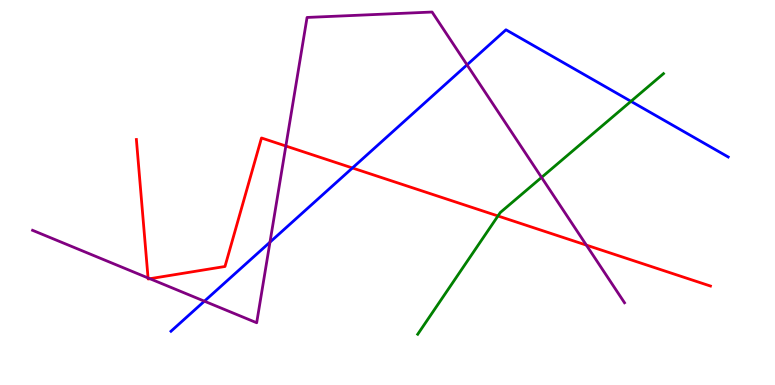[{'lines': ['blue', 'red'], 'intersections': [{'x': 4.55, 'y': 5.64}]}, {'lines': ['green', 'red'], 'intersections': [{'x': 6.43, 'y': 4.39}]}, {'lines': ['purple', 'red'], 'intersections': [{'x': 1.91, 'y': 2.78}, {'x': 1.93, 'y': 2.76}, {'x': 3.69, 'y': 6.21}, {'x': 7.57, 'y': 3.63}]}, {'lines': ['blue', 'green'], 'intersections': [{'x': 8.14, 'y': 7.37}]}, {'lines': ['blue', 'purple'], 'intersections': [{'x': 2.64, 'y': 2.18}, {'x': 3.48, 'y': 3.71}, {'x': 6.03, 'y': 8.32}]}, {'lines': ['green', 'purple'], 'intersections': [{'x': 6.99, 'y': 5.39}]}]